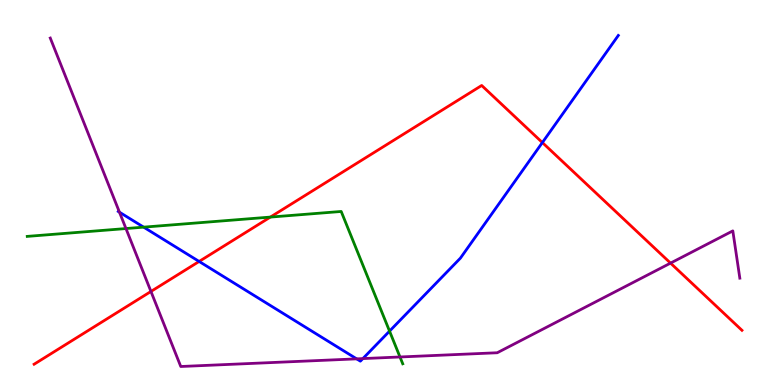[{'lines': ['blue', 'red'], 'intersections': [{'x': 2.57, 'y': 3.21}, {'x': 7.0, 'y': 6.3}]}, {'lines': ['green', 'red'], 'intersections': [{'x': 3.49, 'y': 4.36}]}, {'lines': ['purple', 'red'], 'intersections': [{'x': 1.95, 'y': 2.43}, {'x': 8.65, 'y': 3.17}]}, {'lines': ['blue', 'green'], 'intersections': [{'x': 1.85, 'y': 4.1}, {'x': 5.03, 'y': 1.4}]}, {'lines': ['blue', 'purple'], 'intersections': [{'x': 1.54, 'y': 4.49}, {'x': 4.6, 'y': 0.679}, {'x': 4.68, 'y': 0.686}]}, {'lines': ['green', 'purple'], 'intersections': [{'x': 1.63, 'y': 4.06}, {'x': 5.16, 'y': 0.728}]}]